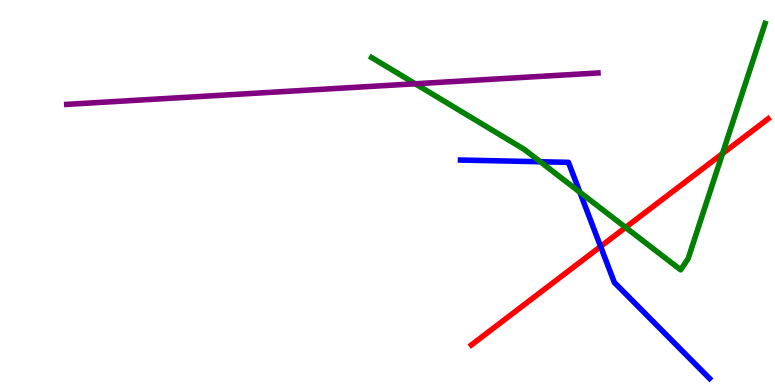[{'lines': ['blue', 'red'], 'intersections': [{'x': 7.75, 'y': 3.6}]}, {'lines': ['green', 'red'], 'intersections': [{'x': 8.07, 'y': 4.09}, {'x': 9.32, 'y': 6.01}]}, {'lines': ['purple', 'red'], 'intersections': []}, {'lines': ['blue', 'green'], 'intersections': [{'x': 6.97, 'y': 5.8}, {'x': 7.48, 'y': 5.01}]}, {'lines': ['blue', 'purple'], 'intersections': []}, {'lines': ['green', 'purple'], 'intersections': [{'x': 5.36, 'y': 7.82}]}]